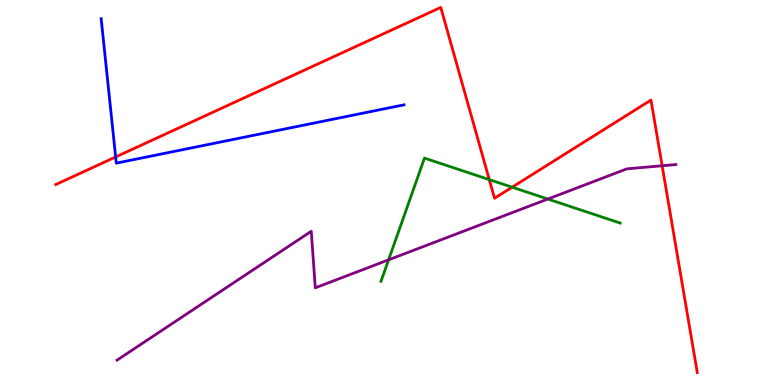[{'lines': ['blue', 'red'], 'intersections': [{'x': 1.49, 'y': 5.92}]}, {'lines': ['green', 'red'], 'intersections': [{'x': 6.31, 'y': 5.33}, {'x': 6.61, 'y': 5.14}]}, {'lines': ['purple', 'red'], 'intersections': [{'x': 8.54, 'y': 5.69}]}, {'lines': ['blue', 'green'], 'intersections': []}, {'lines': ['blue', 'purple'], 'intersections': []}, {'lines': ['green', 'purple'], 'intersections': [{'x': 5.01, 'y': 3.25}, {'x': 7.07, 'y': 4.83}]}]